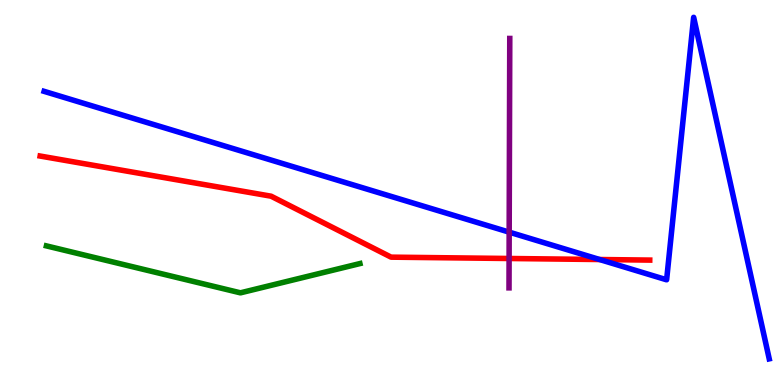[{'lines': ['blue', 'red'], 'intersections': [{'x': 7.74, 'y': 3.26}]}, {'lines': ['green', 'red'], 'intersections': []}, {'lines': ['purple', 'red'], 'intersections': [{'x': 6.57, 'y': 3.29}]}, {'lines': ['blue', 'green'], 'intersections': []}, {'lines': ['blue', 'purple'], 'intersections': [{'x': 6.57, 'y': 3.97}]}, {'lines': ['green', 'purple'], 'intersections': []}]